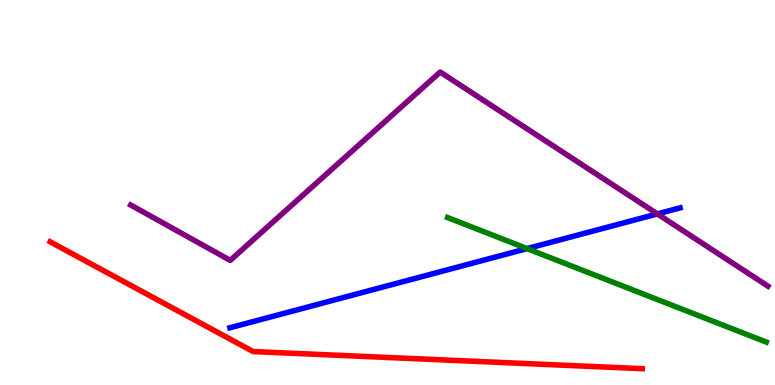[{'lines': ['blue', 'red'], 'intersections': []}, {'lines': ['green', 'red'], 'intersections': []}, {'lines': ['purple', 'red'], 'intersections': []}, {'lines': ['blue', 'green'], 'intersections': [{'x': 6.8, 'y': 3.54}]}, {'lines': ['blue', 'purple'], 'intersections': [{'x': 8.48, 'y': 4.44}]}, {'lines': ['green', 'purple'], 'intersections': []}]